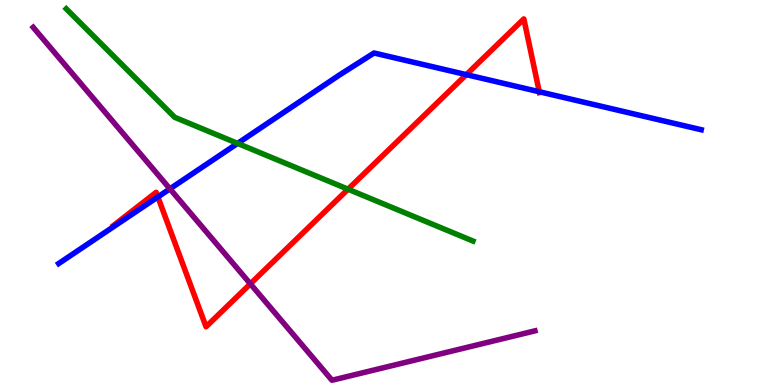[{'lines': ['blue', 'red'], 'intersections': [{'x': 2.04, 'y': 4.88}, {'x': 6.02, 'y': 8.06}, {'x': 6.96, 'y': 7.62}]}, {'lines': ['green', 'red'], 'intersections': [{'x': 4.49, 'y': 5.09}]}, {'lines': ['purple', 'red'], 'intersections': [{'x': 3.23, 'y': 2.63}]}, {'lines': ['blue', 'green'], 'intersections': [{'x': 3.07, 'y': 6.28}]}, {'lines': ['blue', 'purple'], 'intersections': [{'x': 2.19, 'y': 5.1}]}, {'lines': ['green', 'purple'], 'intersections': []}]